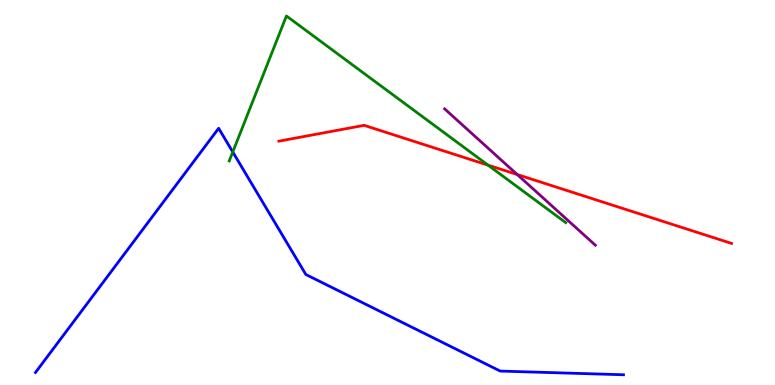[{'lines': ['blue', 'red'], 'intersections': []}, {'lines': ['green', 'red'], 'intersections': [{'x': 6.3, 'y': 5.71}]}, {'lines': ['purple', 'red'], 'intersections': [{'x': 6.67, 'y': 5.47}]}, {'lines': ['blue', 'green'], 'intersections': [{'x': 3.0, 'y': 6.05}]}, {'lines': ['blue', 'purple'], 'intersections': []}, {'lines': ['green', 'purple'], 'intersections': []}]